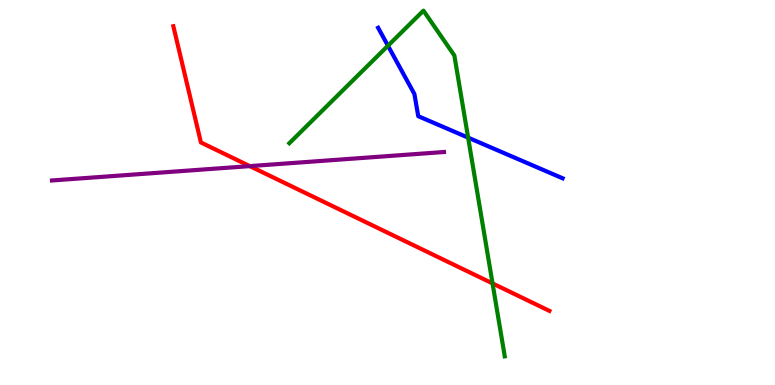[{'lines': ['blue', 'red'], 'intersections': []}, {'lines': ['green', 'red'], 'intersections': [{'x': 6.36, 'y': 2.64}]}, {'lines': ['purple', 'red'], 'intersections': [{'x': 3.22, 'y': 5.69}]}, {'lines': ['blue', 'green'], 'intersections': [{'x': 5.01, 'y': 8.81}, {'x': 6.04, 'y': 6.42}]}, {'lines': ['blue', 'purple'], 'intersections': []}, {'lines': ['green', 'purple'], 'intersections': []}]